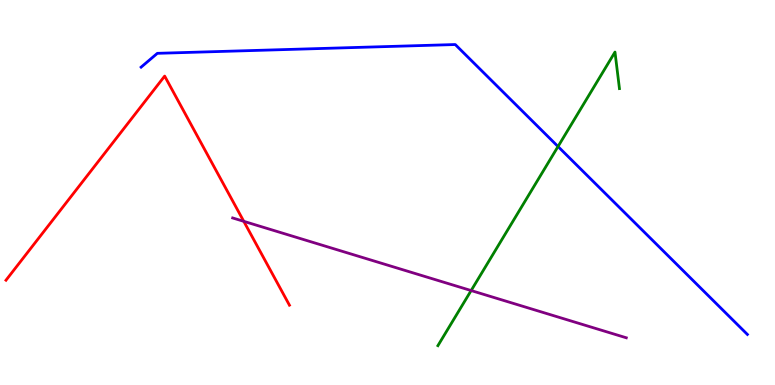[{'lines': ['blue', 'red'], 'intersections': []}, {'lines': ['green', 'red'], 'intersections': []}, {'lines': ['purple', 'red'], 'intersections': [{'x': 3.15, 'y': 4.25}]}, {'lines': ['blue', 'green'], 'intersections': [{'x': 7.2, 'y': 6.19}]}, {'lines': ['blue', 'purple'], 'intersections': []}, {'lines': ['green', 'purple'], 'intersections': [{'x': 6.08, 'y': 2.45}]}]